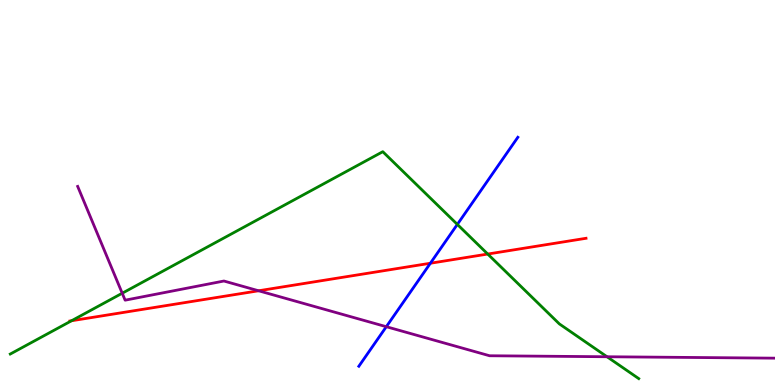[{'lines': ['blue', 'red'], 'intersections': [{'x': 5.55, 'y': 3.16}]}, {'lines': ['green', 'red'], 'intersections': [{'x': 0.923, 'y': 1.67}, {'x': 6.29, 'y': 3.4}]}, {'lines': ['purple', 'red'], 'intersections': [{'x': 3.34, 'y': 2.45}]}, {'lines': ['blue', 'green'], 'intersections': [{'x': 5.9, 'y': 4.17}]}, {'lines': ['blue', 'purple'], 'intersections': [{'x': 4.98, 'y': 1.51}]}, {'lines': ['green', 'purple'], 'intersections': [{'x': 1.58, 'y': 2.38}, {'x': 7.83, 'y': 0.734}]}]